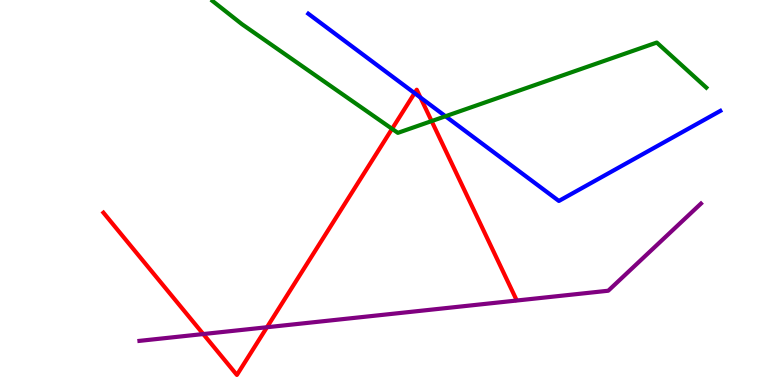[{'lines': ['blue', 'red'], 'intersections': [{'x': 5.35, 'y': 7.58}, {'x': 5.43, 'y': 7.47}]}, {'lines': ['green', 'red'], 'intersections': [{'x': 5.06, 'y': 6.65}, {'x': 5.57, 'y': 6.85}]}, {'lines': ['purple', 'red'], 'intersections': [{'x': 2.62, 'y': 1.32}, {'x': 3.44, 'y': 1.5}]}, {'lines': ['blue', 'green'], 'intersections': [{'x': 5.75, 'y': 6.98}]}, {'lines': ['blue', 'purple'], 'intersections': []}, {'lines': ['green', 'purple'], 'intersections': []}]